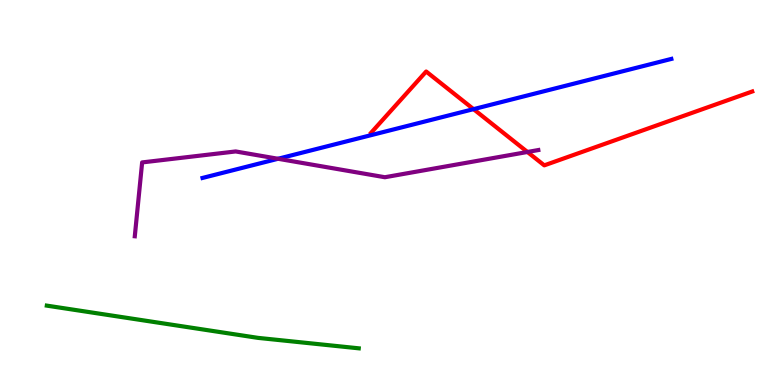[{'lines': ['blue', 'red'], 'intersections': [{'x': 6.11, 'y': 7.17}]}, {'lines': ['green', 'red'], 'intersections': []}, {'lines': ['purple', 'red'], 'intersections': [{'x': 6.81, 'y': 6.05}]}, {'lines': ['blue', 'green'], 'intersections': []}, {'lines': ['blue', 'purple'], 'intersections': [{'x': 3.59, 'y': 5.88}]}, {'lines': ['green', 'purple'], 'intersections': []}]